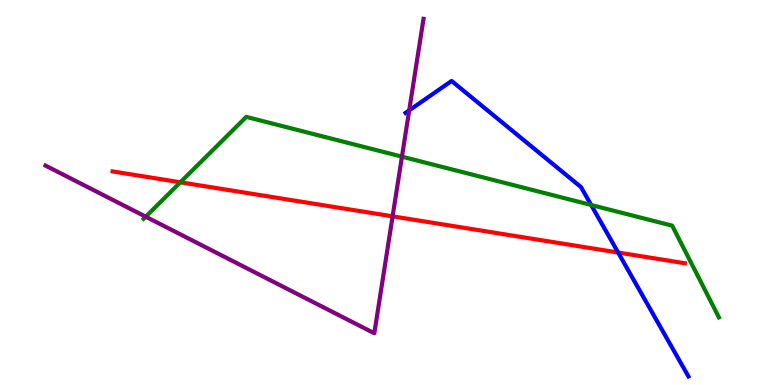[{'lines': ['blue', 'red'], 'intersections': [{'x': 7.98, 'y': 3.44}]}, {'lines': ['green', 'red'], 'intersections': [{'x': 2.33, 'y': 5.26}]}, {'lines': ['purple', 'red'], 'intersections': [{'x': 5.07, 'y': 4.38}]}, {'lines': ['blue', 'green'], 'intersections': [{'x': 7.63, 'y': 4.68}]}, {'lines': ['blue', 'purple'], 'intersections': [{'x': 5.28, 'y': 7.13}]}, {'lines': ['green', 'purple'], 'intersections': [{'x': 1.88, 'y': 4.37}, {'x': 5.19, 'y': 5.93}]}]